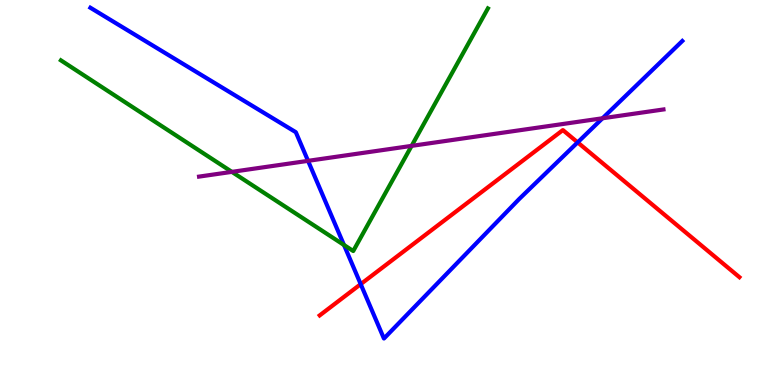[{'lines': ['blue', 'red'], 'intersections': [{'x': 4.65, 'y': 2.62}, {'x': 7.45, 'y': 6.3}]}, {'lines': ['green', 'red'], 'intersections': []}, {'lines': ['purple', 'red'], 'intersections': []}, {'lines': ['blue', 'green'], 'intersections': [{'x': 4.44, 'y': 3.64}]}, {'lines': ['blue', 'purple'], 'intersections': [{'x': 3.97, 'y': 5.82}, {'x': 7.77, 'y': 6.93}]}, {'lines': ['green', 'purple'], 'intersections': [{'x': 2.99, 'y': 5.54}, {'x': 5.31, 'y': 6.21}]}]